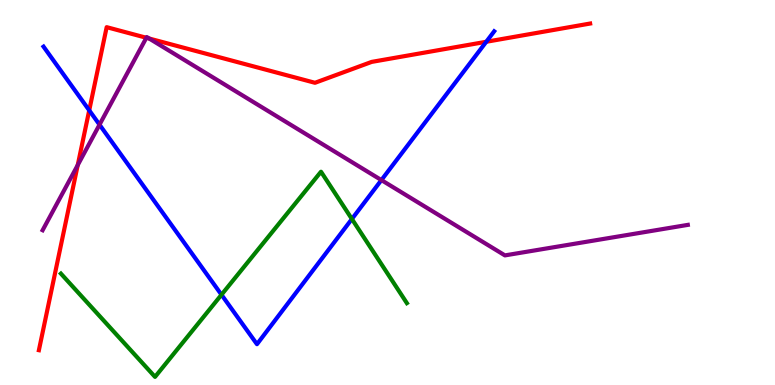[{'lines': ['blue', 'red'], 'intersections': [{'x': 1.15, 'y': 7.13}, {'x': 6.27, 'y': 8.91}]}, {'lines': ['green', 'red'], 'intersections': []}, {'lines': ['purple', 'red'], 'intersections': [{'x': 1.0, 'y': 5.71}, {'x': 1.89, 'y': 9.02}, {'x': 1.92, 'y': 9.0}]}, {'lines': ['blue', 'green'], 'intersections': [{'x': 2.86, 'y': 2.34}, {'x': 4.54, 'y': 4.31}]}, {'lines': ['blue', 'purple'], 'intersections': [{'x': 1.28, 'y': 6.76}, {'x': 4.92, 'y': 5.32}]}, {'lines': ['green', 'purple'], 'intersections': []}]